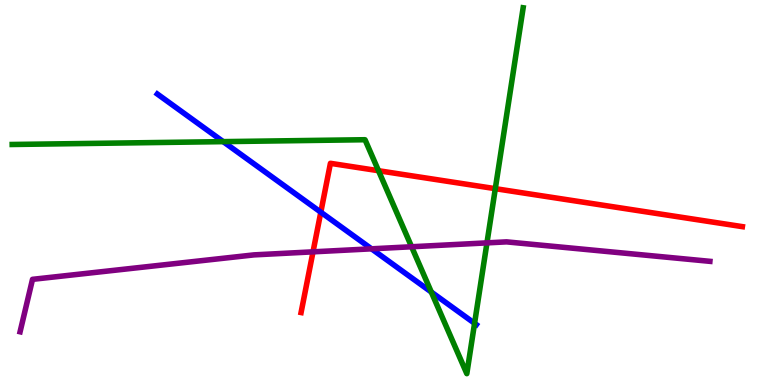[{'lines': ['blue', 'red'], 'intersections': [{'x': 4.14, 'y': 4.49}]}, {'lines': ['green', 'red'], 'intersections': [{'x': 4.88, 'y': 5.57}, {'x': 6.39, 'y': 5.1}]}, {'lines': ['purple', 'red'], 'intersections': [{'x': 4.04, 'y': 3.46}]}, {'lines': ['blue', 'green'], 'intersections': [{'x': 2.88, 'y': 6.32}, {'x': 5.57, 'y': 2.41}, {'x': 6.12, 'y': 1.6}]}, {'lines': ['blue', 'purple'], 'intersections': [{'x': 4.79, 'y': 3.54}]}, {'lines': ['green', 'purple'], 'intersections': [{'x': 5.31, 'y': 3.59}, {'x': 6.28, 'y': 3.69}]}]